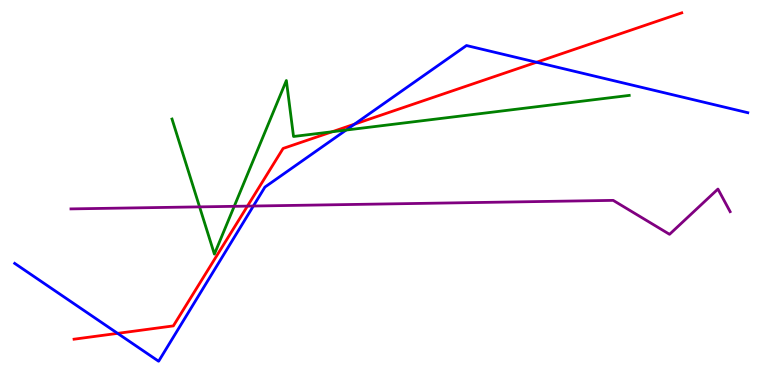[{'lines': ['blue', 'red'], 'intersections': [{'x': 1.52, 'y': 1.34}, {'x': 4.57, 'y': 6.78}, {'x': 6.92, 'y': 8.38}]}, {'lines': ['green', 'red'], 'intersections': [{'x': 4.29, 'y': 6.58}]}, {'lines': ['purple', 'red'], 'intersections': [{'x': 3.19, 'y': 4.65}]}, {'lines': ['blue', 'green'], 'intersections': [{'x': 4.47, 'y': 6.62}]}, {'lines': ['blue', 'purple'], 'intersections': [{'x': 3.27, 'y': 4.65}]}, {'lines': ['green', 'purple'], 'intersections': [{'x': 2.58, 'y': 4.63}, {'x': 3.02, 'y': 4.64}]}]